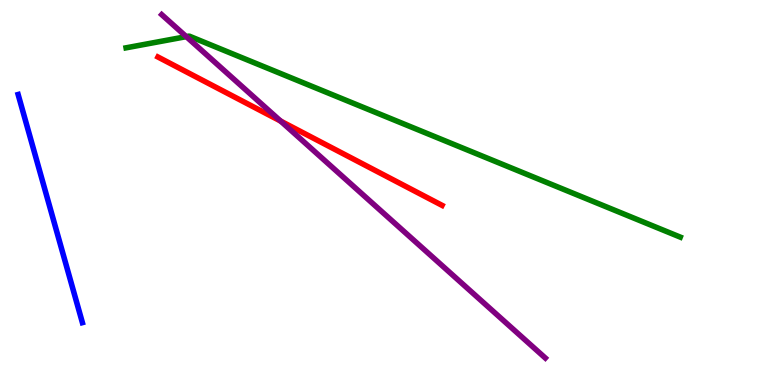[{'lines': ['blue', 'red'], 'intersections': []}, {'lines': ['green', 'red'], 'intersections': []}, {'lines': ['purple', 'red'], 'intersections': [{'x': 3.62, 'y': 6.86}]}, {'lines': ['blue', 'green'], 'intersections': []}, {'lines': ['blue', 'purple'], 'intersections': []}, {'lines': ['green', 'purple'], 'intersections': [{'x': 2.4, 'y': 9.05}]}]